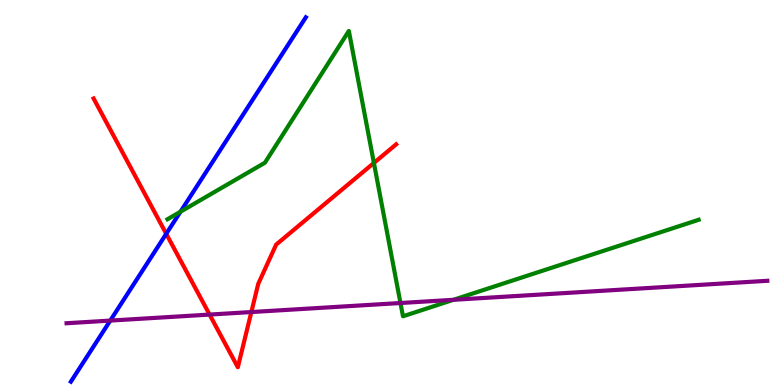[{'lines': ['blue', 'red'], 'intersections': [{'x': 2.14, 'y': 3.93}]}, {'lines': ['green', 'red'], 'intersections': [{'x': 4.82, 'y': 5.77}]}, {'lines': ['purple', 'red'], 'intersections': [{'x': 2.7, 'y': 1.83}, {'x': 3.24, 'y': 1.89}]}, {'lines': ['blue', 'green'], 'intersections': [{'x': 2.33, 'y': 4.5}]}, {'lines': ['blue', 'purple'], 'intersections': [{'x': 1.42, 'y': 1.67}]}, {'lines': ['green', 'purple'], 'intersections': [{'x': 5.17, 'y': 2.13}, {'x': 5.85, 'y': 2.21}]}]